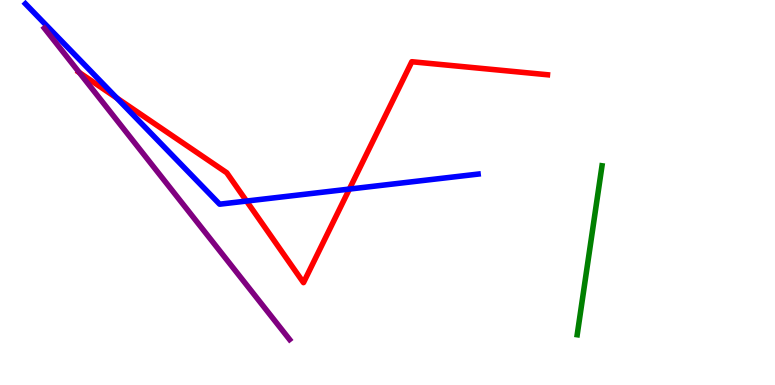[{'lines': ['blue', 'red'], 'intersections': [{'x': 1.51, 'y': 7.45}, {'x': 3.18, 'y': 4.78}, {'x': 4.51, 'y': 5.09}]}, {'lines': ['green', 'red'], 'intersections': []}, {'lines': ['purple', 'red'], 'intersections': [{'x': 1.02, 'y': 8.11}]}, {'lines': ['blue', 'green'], 'intersections': []}, {'lines': ['blue', 'purple'], 'intersections': []}, {'lines': ['green', 'purple'], 'intersections': []}]